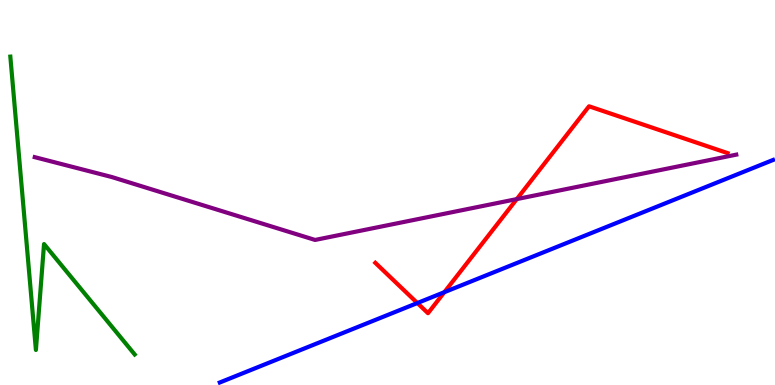[{'lines': ['blue', 'red'], 'intersections': [{'x': 5.39, 'y': 2.13}, {'x': 5.73, 'y': 2.41}]}, {'lines': ['green', 'red'], 'intersections': []}, {'lines': ['purple', 'red'], 'intersections': [{'x': 6.67, 'y': 4.83}]}, {'lines': ['blue', 'green'], 'intersections': []}, {'lines': ['blue', 'purple'], 'intersections': []}, {'lines': ['green', 'purple'], 'intersections': []}]